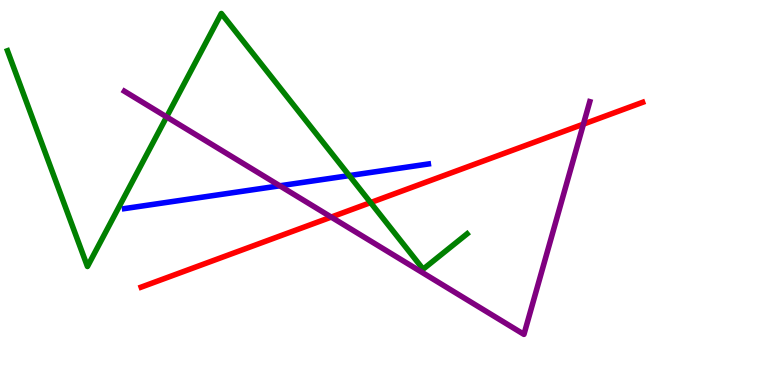[{'lines': ['blue', 'red'], 'intersections': []}, {'lines': ['green', 'red'], 'intersections': [{'x': 4.78, 'y': 4.74}]}, {'lines': ['purple', 'red'], 'intersections': [{'x': 4.27, 'y': 4.36}, {'x': 7.53, 'y': 6.78}]}, {'lines': ['blue', 'green'], 'intersections': [{'x': 4.51, 'y': 5.44}]}, {'lines': ['blue', 'purple'], 'intersections': [{'x': 3.61, 'y': 5.17}]}, {'lines': ['green', 'purple'], 'intersections': [{'x': 2.15, 'y': 6.96}]}]